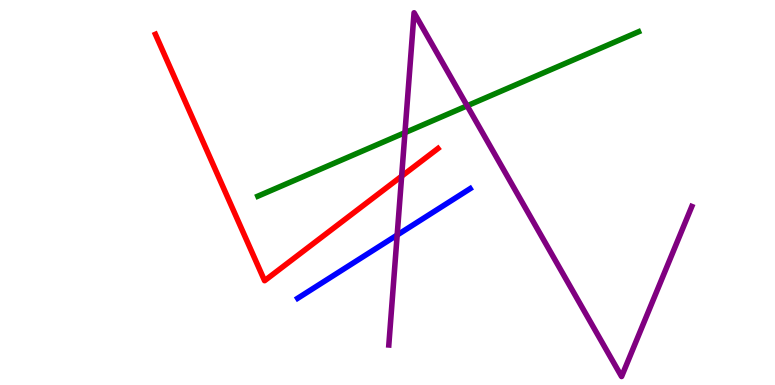[{'lines': ['blue', 'red'], 'intersections': []}, {'lines': ['green', 'red'], 'intersections': []}, {'lines': ['purple', 'red'], 'intersections': [{'x': 5.18, 'y': 5.42}]}, {'lines': ['blue', 'green'], 'intersections': []}, {'lines': ['blue', 'purple'], 'intersections': [{'x': 5.12, 'y': 3.89}]}, {'lines': ['green', 'purple'], 'intersections': [{'x': 5.23, 'y': 6.55}, {'x': 6.03, 'y': 7.25}]}]